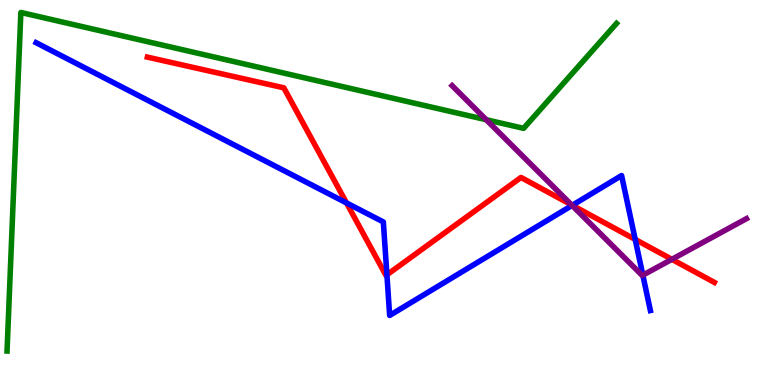[{'lines': ['blue', 'red'], 'intersections': [{'x': 4.47, 'y': 4.73}, {'x': 4.99, 'y': 2.86}, {'x': 7.38, 'y': 4.67}, {'x': 8.2, 'y': 3.78}]}, {'lines': ['green', 'red'], 'intersections': []}, {'lines': ['purple', 'red'], 'intersections': [{'x': 7.37, 'y': 4.68}, {'x': 8.67, 'y': 3.26}]}, {'lines': ['blue', 'green'], 'intersections': []}, {'lines': ['blue', 'purple'], 'intersections': [{'x': 7.38, 'y': 4.66}, {'x': 8.29, 'y': 2.85}]}, {'lines': ['green', 'purple'], 'intersections': [{'x': 6.27, 'y': 6.89}]}]